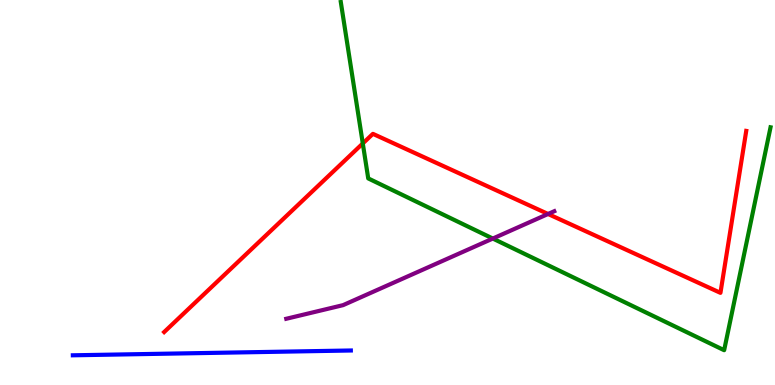[{'lines': ['blue', 'red'], 'intersections': []}, {'lines': ['green', 'red'], 'intersections': [{'x': 4.68, 'y': 6.27}]}, {'lines': ['purple', 'red'], 'intersections': [{'x': 7.07, 'y': 4.44}]}, {'lines': ['blue', 'green'], 'intersections': []}, {'lines': ['blue', 'purple'], 'intersections': []}, {'lines': ['green', 'purple'], 'intersections': [{'x': 6.36, 'y': 3.8}]}]